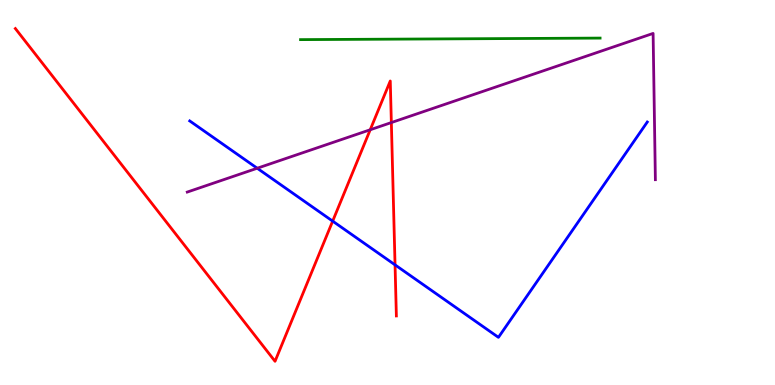[{'lines': ['blue', 'red'], 'intersections': [{'x': 4.29, 'y': 4.26}, {'x': 5.1, 'y': 3.12}]}, {'lines': ['green', 'red'], 'intersections': []}, {'lines': ['purple', 'red'], 'intersections': [{'x': 4.78, 'y': 6.63}, {'x': 5.05, 'y': 6.82}]}, {'lines': ['blue', 'green'], 'intersections': []}, {'lines': ['blue', 'purple'], 'intersections': [{'x': 3.32, 'y': 5.63}]}, {'lines': ['green', 'purple'], 'intersections': []}]